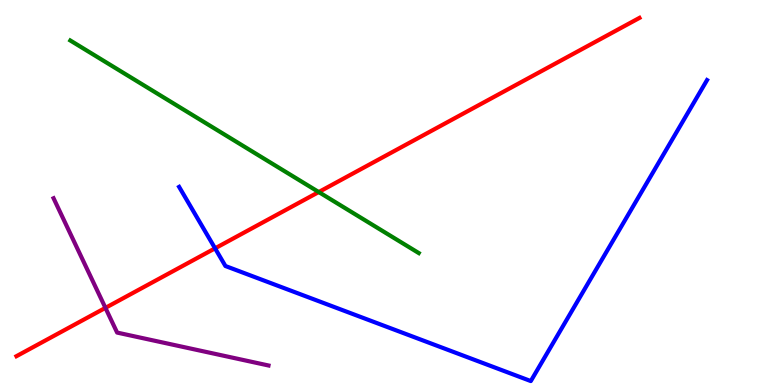[{'lines': ['blue', 'red'], 'intersections': [{'x': 2.78, 'y': 3.55}]}, {'lines': ['green', 'red'], 'intersections': [{'x': 4.11, 'y': 5.01}]}, {'lines': ['purple', 'red'], 'intersections': [{'x': 1.36, 'y': 2.0}]}, {'lines': ['blue', 'green'], 'intersections': []}, {'lines': ['blue', 'purple'], 'intersections': []}, {'lines': ['green', 'purple'], 'intersections': []}]